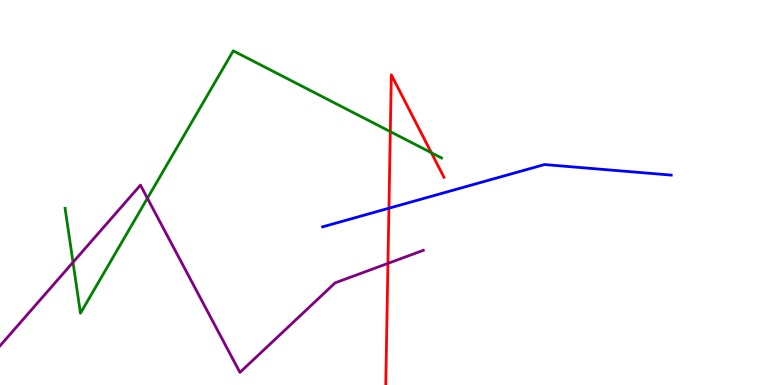[{'lines': ['blue', 'red'], 'intersections': [{'x': 5.02, 'y': 4.59}]}, {'lines': ['green', 'red'], 'intersections': [{'x': 5.04, 'y': 6.58}, {'x': 5.57, 'y': 6.03}]}, {'lines': ['purple', 'red'], 'intersections': [{'x': 5.01, 'y': 3.16}]}, {'lines': ['blue', 'green'], 'intersections': []}, {'lines': ['blue', 'purple'], 'intersections': []}, {'lines': ['green', 'purple'], 'intersections': [{'x': 0.942, 'y': 3.19}, {'x': 1.9, 'y': 4.85}]}]